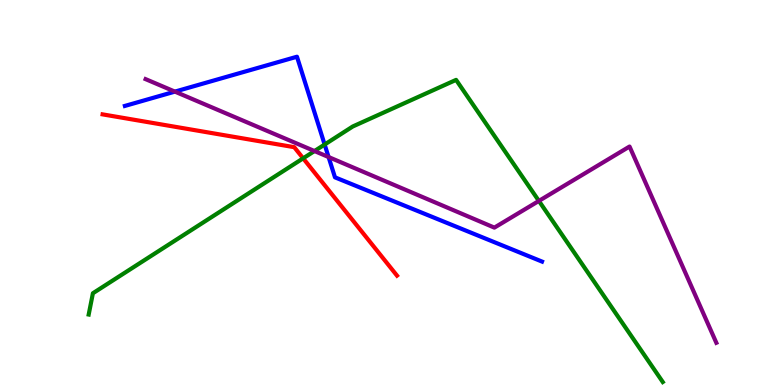[{'lines': ['blue', 'red'], 'intersections': []}, {'lines': ['green', 'red'], 'intersections': [{'x': 3.91, 'y': 5.89}]}, {'lines': ['purple', 'red'], 'intersections': []}, {'lines': ['blue', 'green'], 'intersections': [{'x': 4.19, 'y': 6.25}]}, {'lines': ['blue', 'purple'], 'intersections': [{'x': 2.26, 'y': 7.62}, {'x': 4.24, 'y': 5.92}]}, {'lines': ['green', 'purple'], 'intersections': [{'x': 4.06, 'y': 6.08}, {'x': 6.95, 'y': 4.78}]}]